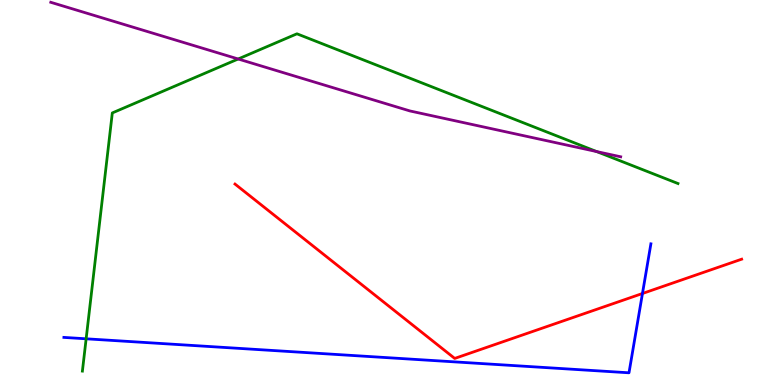[{'lines': ['blue', 'red'], 'intersections': [{'x': 8.29, 'y': 2.38}]}, {'lines': ['green', 'red'], 'intersections': []}, {'lines': ['purple', 'red'], 'intersections': []}, {'lines': ['blue', 'green'], 'intersections': [{'x': 1.11, 'y': 1.2}]}, {'lines': ['blue', 'purple'], 'intersections': []}, {'lines': ['green', 'purple'], 'intersections': [{'x': 3.07, 'y': 8.47}, {'x': 7.7, 'y': 6.06}]}]